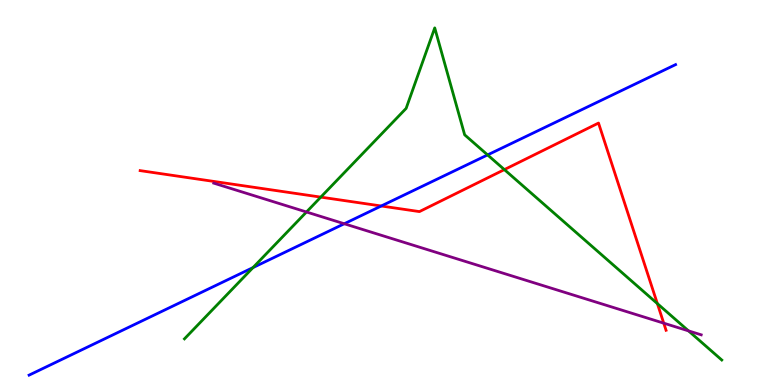[{'lines': ['blue', 'red'], 'intersections': [{'x': 4.92, 'y': 4.65}]}, {'lines': ['green', 'red'], 'intersections': [{'x': 4.14, 'y': 4.88}, {'x': 6.51, 'y': 5.59}, {'x': 8.48, 'y': 2.11}]}, {'lines': ['purple', 'red'], 'intersections': [{'x': 8.56, 'y': 1.61}]}, {'lines': ['blue', 'green'], 'intersections': [{'x': 3.26, 'y': 3.05}, {'x': 6.29, 'y': 5.98}]}, {'lines': ['blue', 'purple'], 'intersections': [{'x': 4.44, 'y': 4.19}]}, {'lines': ['green', 'purple'], 'intersections': [{'x': 3.95, 'y': 4.49}, {'x': 8.88, 'y': 1.41}]}]